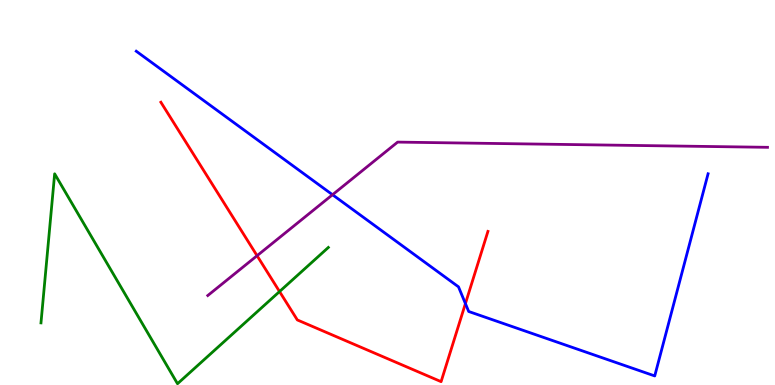[{'lines': ['blue', 'red'], 'intersections': [{'x': 6.01, 'y': 2.11}]}, {'lines': ['green', 'red'], 'intersections': [{'x': 3.61, 'y': 2.43}]}, {'lines': ['purple', 'red'], 'intersections': [{'x': 3.32, 'y': 3.36}]}, {'lines': ['blue', 'green'], 'intersections': []}, {'lines': ['blue', 'purple'], 'intersections': [{'x': 4.29, 'y': 4.94}]}, {'lines': ['green', 'purple'], 'intersections': []}]